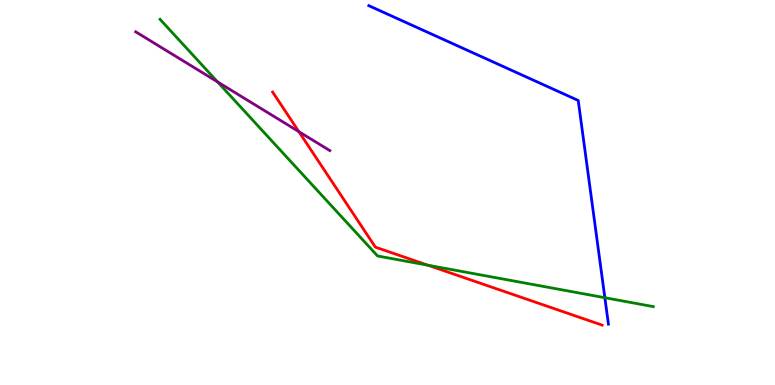[{'lines': ['blue', 'red'], 'intersections': []}, {'lines': ['green', 'red'], 'intersections': [{'x': 5.52, 'y': 3.11}]}, {'lines': ['purple', 'red'], 'intersections': [{'x': 3.86, 'y': 6.58}]}, {'lines': ['blue', 'green'], 'intersections': [{'x': 7.8, 'y': 2.27}]}, {'lines': ['blue', 'purple'], 'intersections': []}, {'lines': ['green', 'purple'], 'intersections': [{'x': 2.81, 'y': 7.87}]}]